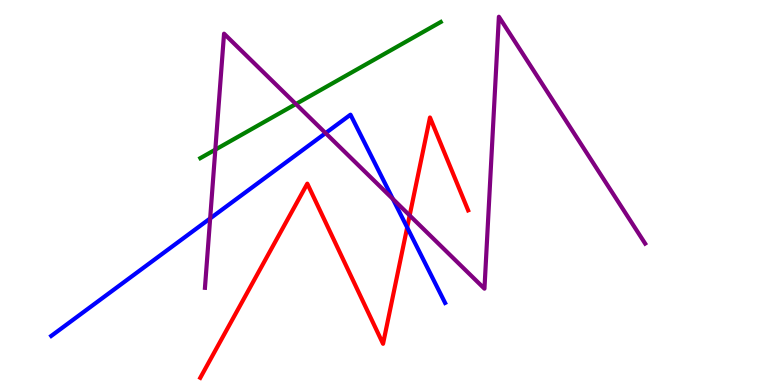[{'lines': ['blue', 'red'], 'intersections': [{'x': 5.25, 'y': 4.09}]}, {'lines': ['green', 'red'], 'intersections': []}, {'lines': ['purple', 'red'], 'intersections': [{'x': 5.29, 'y': 4.4}]}, {'lines': ['blue', 'green'], 'intersections': []}, {'lines': ['blue', 'purple'], 'intersections': [{'x': 2.71, 'y': 4.33}, {'x': 4.2, 'y': 6.54}, {'x': 5.07, 'y': 4.83}]}, {'lines': ['green', 'purple'], 'intersections': [{'x': 2.78, 'y': 6.11}, {'x': 3.82, 'y': 7.3}]}]